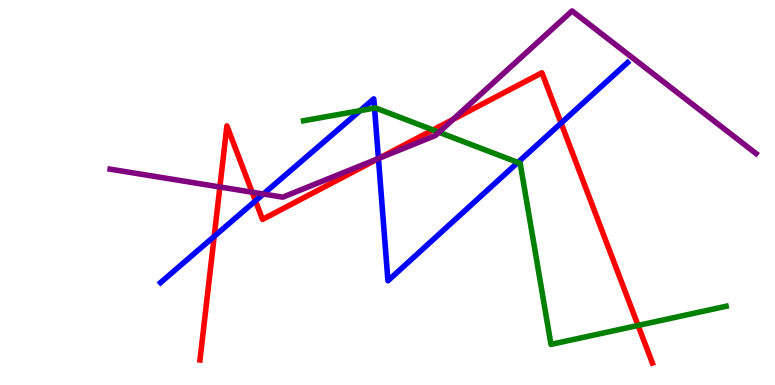[{'lines': ['blue', 'red'], 'intersections': [{'x': 2.76, 'y': 3.86}, {'x': 3.3, 'y': 4.78}, {'x': 4.88, 'y': 5.88}, {'x': 7.24, 'y': 6.8}]}, {'lines': ['green', 'red'], 'intersections': [{'x': 5.59, 'y': 6.62}, {'x': 8.23, 'y': 1.55}]}, {'lines': ['purple', 'red'], 'intersections': [{'x': 2.84, 'y': 5.14}, {'x': 3.25, 'y': 5.01}, {'x': 4.89, 'y': 5.89}, {'x': 5.85, 'y': 6.9}]}, {'lines': ['blue', 'green'], 'intersections': [{'x': 4.65, 'y': 7.13}, {'x': 4.83, 'y': 7.19}, {'x': 6.68, 'y': 5.78}]}, {'lines': ['blue', 'purple'], 'intersections': [{'x': 3.4, 'y': 4.96}, {'x': 4.88, 'y': 5.88}]}, {'lines': ['green', 'purple'], 'intersections': [{'x': 5.66, 'y': 6.56}]}]